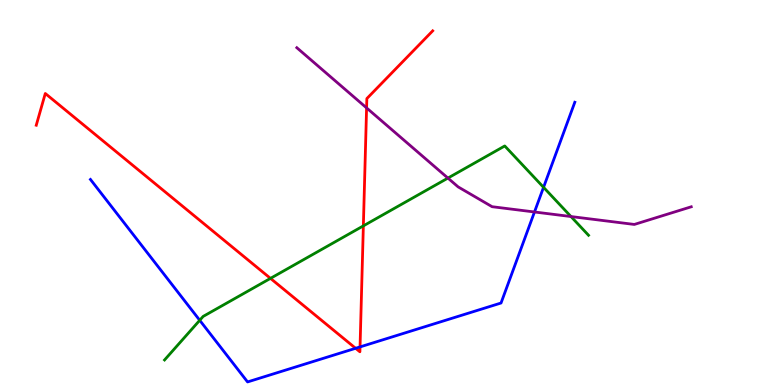[{'lines': ['blue', 'red'], 'intersections': [{'x': 4.59, 'y': 0.954}, {'x': 4.65, 'y': 0.989}]}, {'lines': ['green', 'red'], 'intersections': [{'x': 3.49, 'y': 2.77}, {'x': 4.69, 'y': 4.13}]}, {'lines': ['purple', 'red'], 'intersections': [{'x': 4.73, 'y': 7.2}]}, {'lines': ['blue', 'green'], 'intersections': [{'x': 2.58, 'y': 1.68}, {'x': 7.01, 'y': 5.13}]}, {'lines': ['blue', 'purple'], 'intersections': [{'x': 6.9, 'y': 4.49}]}, {'lines': ['green', 'purple'], 'intersections': [{'x': 5.78, 'y': 5.37}, {'x': 7.37, 'y': 4.38}]}]